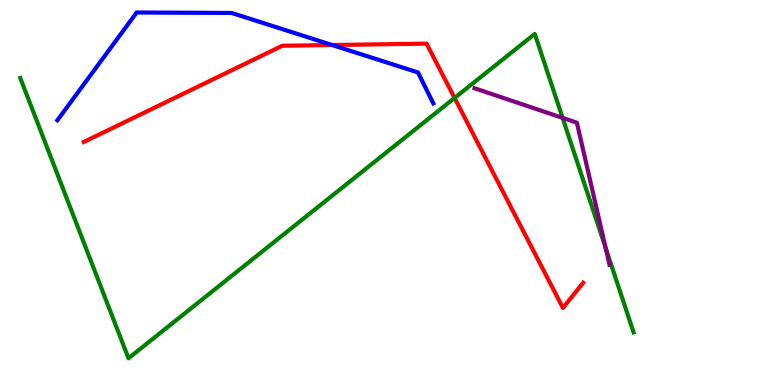[{'lines': ['blue', 'red'], 'intersections': [{'x': 4.29, 'y': 8.83}]}, {'lines': ['green', 'red'], 'intersections': [{'x': 5.87, 'y': 7.46}]}, {'lines': ['purple', 'red'], 'intersections': []}, {'lines': ['blue', 'green'], 'intersections': []}, {'lines': ['blue', 'purple'], 'intersections': []}, {'lines': ['green', 'purple'], 'intersections': [{'x': 7.26, 'y': 6.94}, {'x': 7.81, 'y': 3.56}]}]